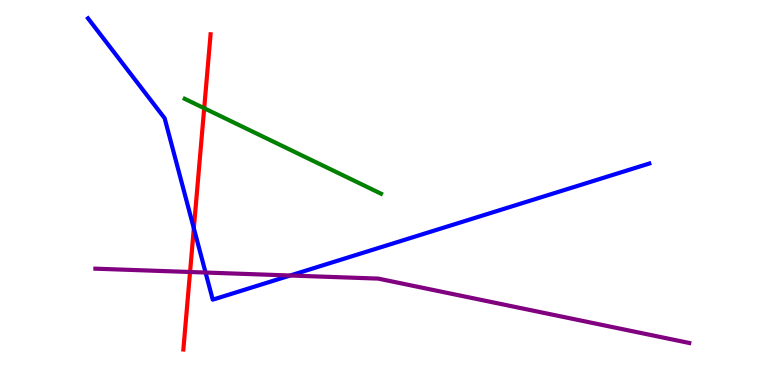[{'lines': ['blue', 'red'], 'intersections': [{'x': 2.5, 'y': 4.07}]}, {'lines': ['green', 'red'], 'intersections': [{'x': 2.63, 'y': 7.19}]}, {'lines': ['purple', 'red'], 'intersections': [{'x': 2.45, 'y': 2.94}]}, {'lines': ['blue', 'green'], 'intersections': []}, {'lines': ['blue', 'purple'], 'intersections': [{'x': 2.65, 'y': 2.92}, {'x': 3.74, 'y': 2.84}]}, {'lines': ['green', 'purple'], 'intersections': []}]